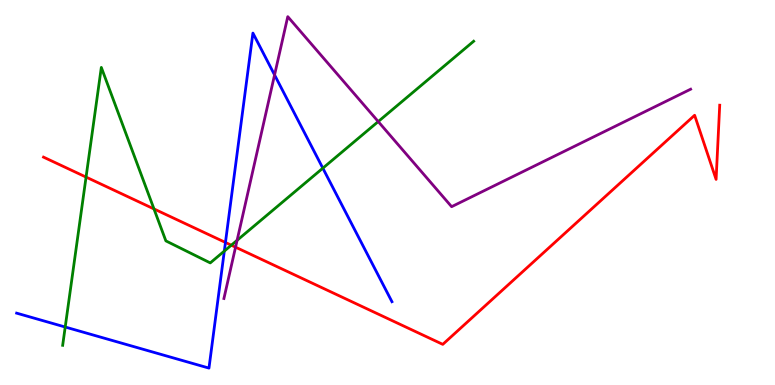[{'lines': ['blue', 'red'], 'intersections': [{'x': 2.91, 'y': 3.7}]}, {'lines': ['green', 'red'], 'intersections': [{'x': 1.11, 'y': 5.4}, {'x': 1.99, 'y': 4.57}, {'x': 2.98, 'y': 3.63}]}, {'lines': ['purple', 'red'], 'intersections': [{'x': 3.04, 'y': 3.58}]}, {'lines': ['blue', 'green'], 'intersections': [{'x': 0.841, 'y': 1.51}, {'x': 2.89, 'y': 3.48}, {'x': 4.17, 'y': 5.63}]}, {'lines': ['blue', 'purple'], 'intersections': [{'x': 3.54, 'y': 8.05}]}, {'lines': ['green', 'purple'], 'intersections': [{'x': 3.06, 'y': 3.76}, {'x': 4.88, 'y': 6.84}]}]